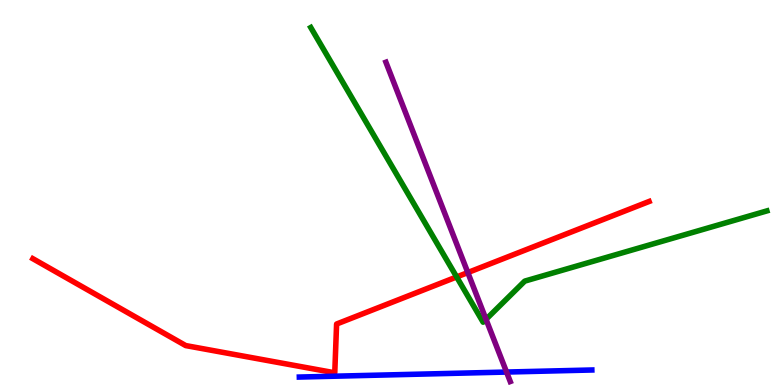[{'lines': ['blue', 'red'], 'intersections': []}, {'lines': ['green', 'red'], 'intersections': [{'x': 5.89, 'y': 2.81}]}, {'lines': ['purple', 'red'], 'intersections': [{'x': 6.04, 'y': 2.92}]}, {'lines': ['blue', 'green'], 'intersections': []}, {'lines': ['blue', 'purple'], 'intersections': [{'x': 6.54, 'y': 0.336}]}, {'lines': ['green', 'purple'], 'intersections': [{'x': 6.27, 'y': 1.71}]}]